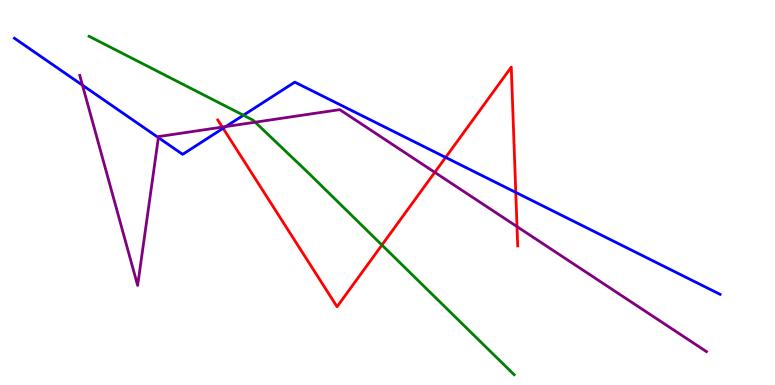[{'lines': ['blue', 'red'], 'intersections': [{'x': 2.88, 'y': 6.67}, {'x': 5.75, 'y': 5.91}, {'x': 6.66, 'y': 5.0}]}, {'lines': ['green', 'red'], 'intersections': [{'x': 4.93, 'y': 3.64}]}, {'lines': ['purple', 'red'], 'intersections': [{'x': 2.87, 'y': 6.7}, {'x': 5.61, 'y': 5.52}, {'x': 6.67, 'y': 4.11}]}, {'lines': ['blue', 'green'], 'intersections': [{'x': 3.14, 'y': 7.01}]}, {'lines': ['blue', 'purple'], 'intersections': [{'x': 1.06, 'y': 7.79}, {'x': 2.04, 'y': 6.43}, {'x': 2.91, 'y': 6.71}]}, {'lines': ['green', 'purple'], 'intersections': [{'x': 3.29, 'y': 6.83}]}]